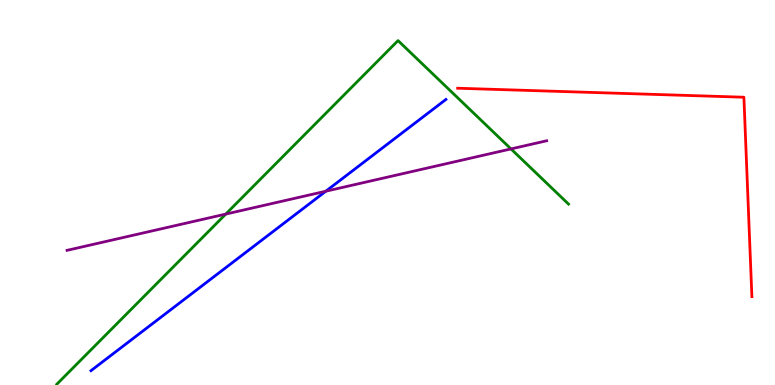[{'lines': ['blue', 'red'], 'intersections': []}, {'lines': ['green', 'red'], 'intersections': []}, {'lines': ['purple', 'red'], 'intersections': []}, {'lines': ['blue', 'green'], 'intersections': []}, {'lines': ['blue', 'purple'], 'intersections': [{'x': 4.2, 'y': 5.03}]}, {'lines': ['green', 'purple'], 'intersections': [{'x': 2.91, 'y': 4.44}, {'x': 6.59, 'y': 6.13}]}]